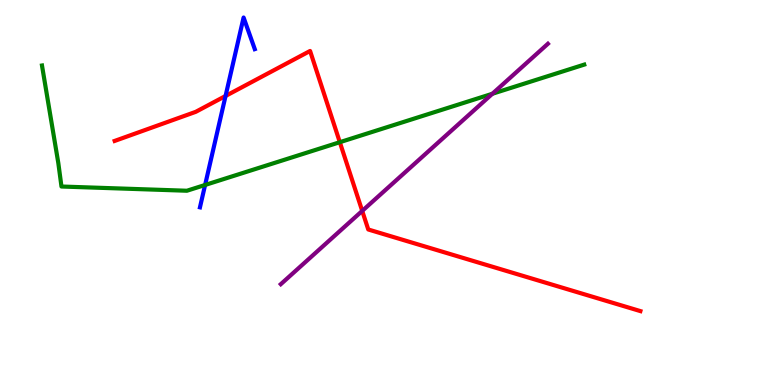[{'lines': ['blue', 'red'], 'intersections': [{'x': 2.91, 'y': 7.51}]}, {'lines': ['green', 'red'], 'intersections': [{'x': 4.38, 'y': 6.31}]}, {'lines': ['purple', 'red'], 'intersections': [{'x': 4.67, 'y': 4.52}]}, {'lines': ['blue', 'green'], 'intersections': [{'x': 2.65, 'y': 5.2}]}, {'lines': ['blue', 'purple'], 'intersections': []}, {'lines': ['green', 'purple'], 'intersections': [{'x': 6.35, 'y': 7.56}]}]